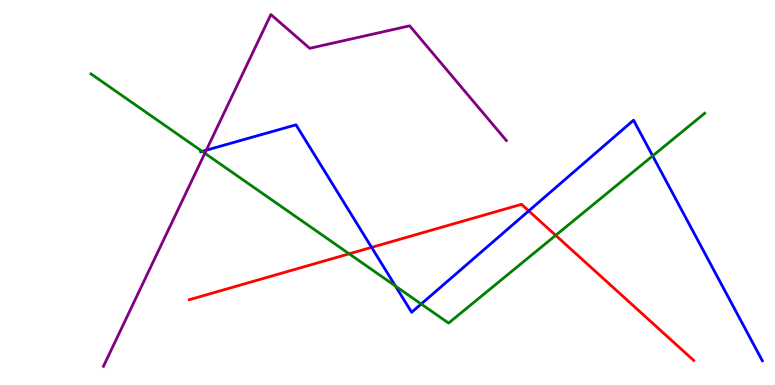[{'lines': ['blue', 'red'], 'intersections': [{'x': 4.79, 'y': 3.57}, {'x': 6.82, 'y': 4.52}]}, {'lines': ['green', 'red'], 'intersections': [{'x': 4.51, 'y': 3.41}, {'x': 7.17, 'y': 3.89}]}, {'lines': ['purple', 'red'], 'intersections': []}, {'lines': ['blue', 'green'], 'intersections': [{'x': 2.61, 'y': 6.07}, {'x': 5.1, 'y': 2.57}, {'x': 5.43, 'y': 2.1}, {'x': 8.42, 'y': 5.95}]}, {'lines': ['blue', 'purple'], 'intersections': [{'x': 2.66, 'y': 6.1}]}, {'lines': ['green', 'purple'], 'intersections': [{'x': 2.64, 'y': 6.02}]}]